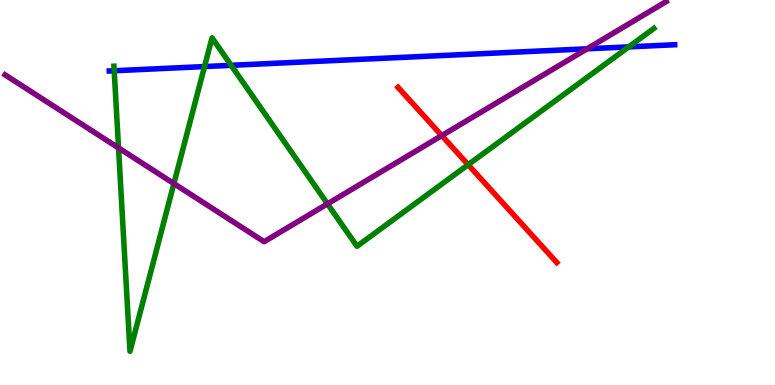[{'lines': ['blue', 'red'], 'intersections': []}, {'lines': ['green', 'red'], 'intersections': [{'x': 6.04, 'y': 5.72}]}, {'lines': ['purple', 'red'], 'intersections': [{'x': 5.7, 'y': 6.48}]}, {'lines': ['blue', 'green'], 'intersections': [{'x': 1.47, 'y': 8.16}, {'x': 2.64, 'y': 8.27}, {'x': 2.98, 'y': 8.3}, {'x': 8.11, 'y': 8.78}]}, {'lines': ['blue', 'purple'], 'intersections': [{'x': 7.58, 'y': 8.73}]}, {'lines': ['green', 'purple'], 'intersections': [{'x': 1.53, 'y': 6.16}, {'x': 2.24, 'y': 5.23}, {'x': 4.23, 'y': 4.71}]}]